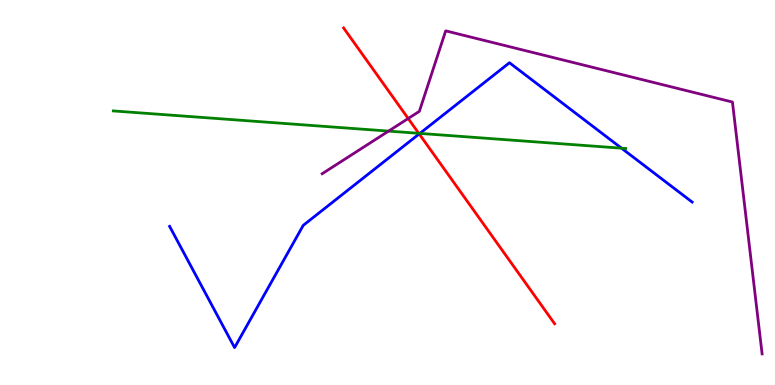[{'lines': ['blue', 'red'], 'intersections': [{'x': 5.41, 'y': 6.52}]}, {'lines': ['green', 'red'], 'intersections': [{'x': 5.4, 'y': 6.54}]}, {'lines': ['purple', 'red'], 'intersections': [{'x': 5.27, 'y': 6.92}]}, {'lines': ['blue', 'green'], 'intersections': [{'x': 5.42, 'y': 6.54}, {'x': 8.02, 'y': 6.15}]}, {'lines': ['blue', 'purple'], 'intersections': []}, {'lines': ['green', 'purple'], 'intersections': [{'x': 5.01, 'y': 6.59}]}]